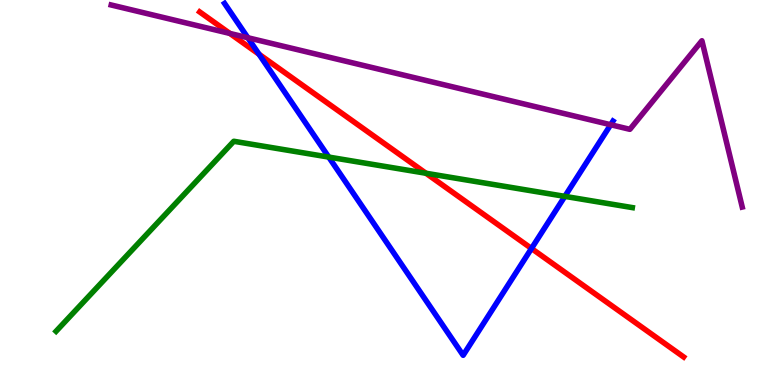[{'lines': ['blue', 'red'], 'intersections': [{'x': 3.34, 'y': 8.59}, {'x': 6.86, 'y': 3.55}]}, {'lines': ['green', 'red'], 'intersections': [{'x': 5.5, 'y': 5.5}]}, {'lines': ['purple', 'red'], 'intersections': [{'x': 2.97, 'y': 9.13}]}, {'lines': ['blue', 'green'], 'intersections': [{'x': 4.24, 'y': 5.92}, {'x': 7.29, 'y': 4.9}]}, {'lines': ['blue', 'purple'], 'intersections': [{'x': 3.2, 'y': 9.02}, {'x': 7.88, 'y': 6.76}]}, {'lines': ['green', 'purple'], 'intersections': []}]